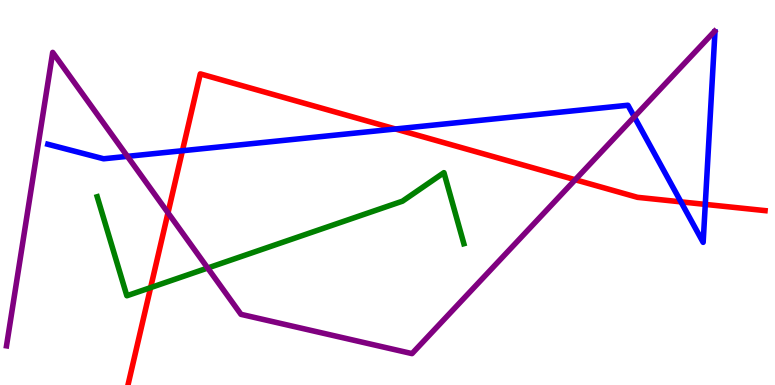[{'lines': ['blue', 'red'], 'intersections': [{'x': 2.35, 'y': 6.08}, {'x': 5.1, 'y': 6.65}, {'x': 8.79, 'y': 4.76}, {'x': 9.1, 'y': 4.69}]}, {'lines': ['green', 'red'], 'intersections': [{'x': 1.94, 'y': 2.53}]}, {'lines': ['purple', 'red'], 'intersections': [{'x': 2.17, 'y': 4.47}, {'x': 7.42, 'y': 5.33}]}, {'lines': ['blue', 'green'], 'intersections': []}, {'lines': ['blue', 'purple'], 'intersections': [{'x': 1.64, 'y': 5.94}, {'x': 8.18, 'y': 6.97}]}, {'lines': ['green', 'purple'], 'intersections': [{'x': 2.68, 'y': 3.04}]}]